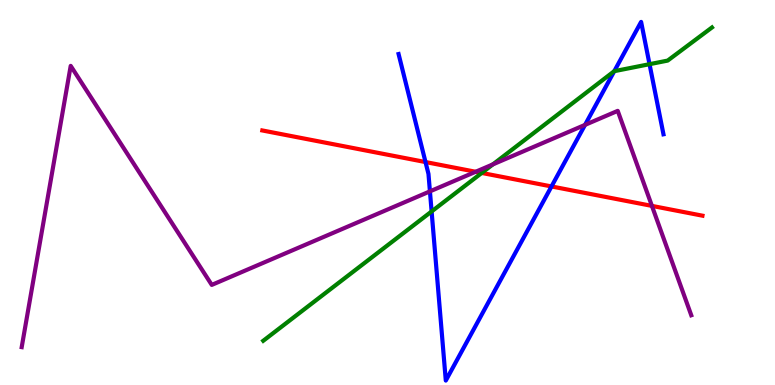[{'lines': ['blue', 'red'], 'intersections': [{'x': 5.49, 'y': 5.79}, {'x': 7.12, 'y': 5.16}]}, {'lines': ['green', 'red'], 'intersections': [{'x': 6.22, 'y': 5.51}]}, {'lines': ['purple', 'red'], 'intersections': [{'x': 6.14, 'y': 5.54}, {'x': 8.41, 'y': 4.65}]}, {'lines': ['blue', 'green'], 'intersections': [{'x': 5.57, 'y': 4.51}, {'x': 7.93, 'y': 8.15}, {'x': 8.38, 'y': 8.33}]}, {'lines': ['blue', 'purple'], 'intersections': [{'x': 5.55, 'y': 5.03}, {'x': 7.55, 'y': 6.76}]}, {'lines': ['green', 'purple'], 'intersections': [{'x': 6.36, 'y': 5.73}]}]